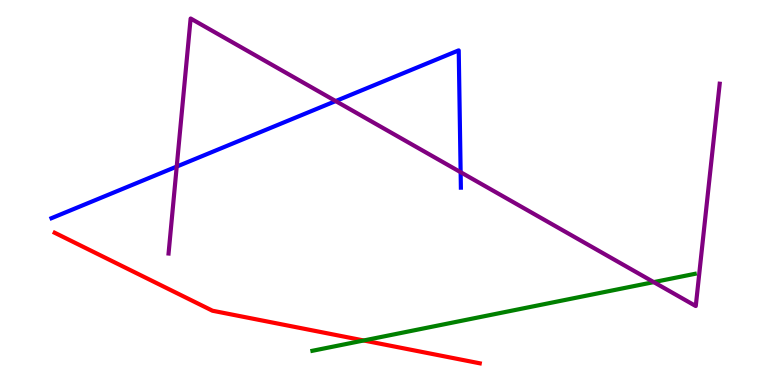[{'lines': ['blue', 'red'], 'intersections': []}, {'lines': ['green', 'red'], 'intersections': [{'x': 4.69, 'y': 1.16}]}, {'lines': ['purple', 'red'], 'intersections': []}, {'lines': ['blue', 'green'], 'intersections': []}, {'lines': ['blue', 'purple'], 'intersections': [{'x': 2.28, 'y': 5.67}, {'x': 4.33, 'y': 7.37}, {'x': 5.94, 'y': 5.53}]}, {'lines': ['green', 'purple'], 'intersections': [{'x': 8.44, 'y': 2.67}]}]